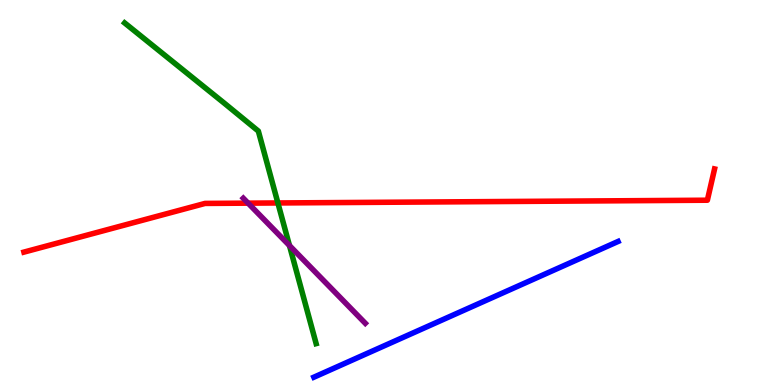[{'lines': ['blue', 'red'], 'intersections': []}, {'lines': ['green', 'red'], 'intersections': [{'x': 3.59, 'y': 4.73}]}, {'lines': ['purple', 'red'], 'intersections': [{'x': 3.2, 'y': 4.72}]}, {'lines': ['blue', 'green'], 'intersections': []}, {'lines': ['blue', 'purple'], 'intersections': []}, {'lines': ['green', 'purple'], 'intersections': [{'x': 3.74, 'y': 3.62}]}]